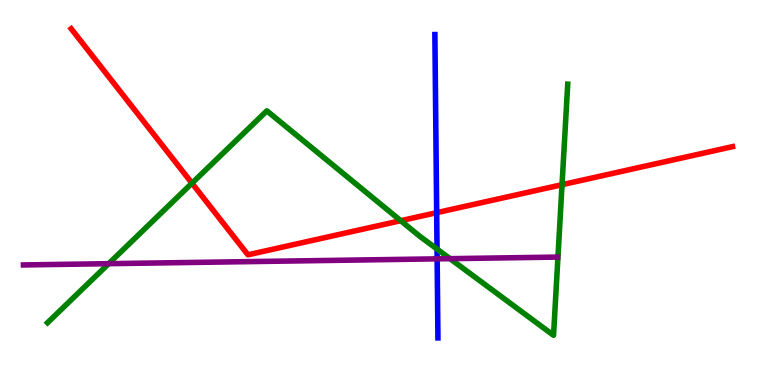[{'lines': ['blue', 'red'], 'intersections': [{'x': 5.63, 'y': 4.48}]}, {'lines': ['green', 'red'], 'intersections': [{'x': 2.48, 'y': 5.24}, {'x': 5.17, 'y': 4.27}, {'x': 7.25, 'y': 5.2}]}, {'lines': ['purple', 'red'], 'intersections': []}, {'lines': ['blue', 'green'], 'intersections': [{'x': 5.64, 'y': 3.53}]}, {'lines': ['blue', 'purple'], 'intersections': [{'x': 5.64, 'y': 3.28}]}, {'lines': ['green', 'purple'], 'intersections': [{'x': 1.4, 'y': 3.15}, {'x': 5.81, 'y': 3.28}]}]